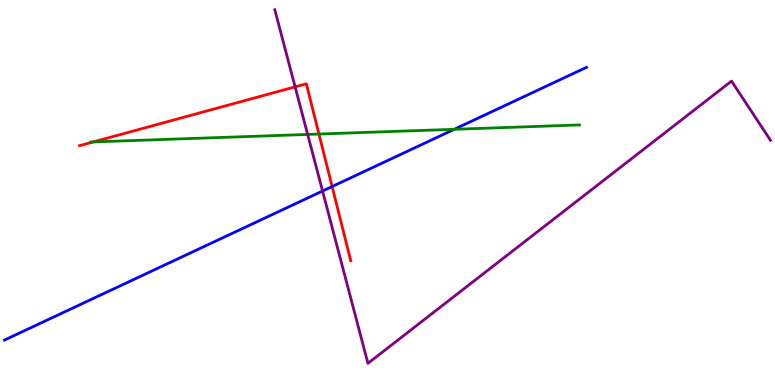[{'lines': ['blue', 'red'], 'intersections': [{'x': 4.29, 'y': 5.15}]}, {'lines': ['green', 'red'], 'intersections': [{'x': 1.2, 'y': 6.31}, {'x': 4.12, 'y': 6.52}]}, {'lines': ['purple', 'red'], 'intersections': [{'x': 3.81, 'y': 7.74}]}, {'lines': ['blue', 'green'], 'intersections': [{'x': 5.86, 'y': 6.64}]}, {'lines': ['blue', 'purple'], 'intersections': [{'x': 4.16, 'y': 5.04}]}, {'lines': ['green', 'purple'], 'intersections': [{'x': 3.97, 'y': 6.51}]}]